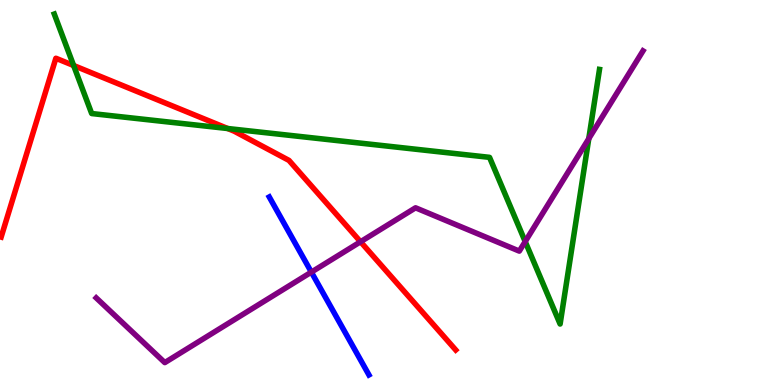[{'lines': ['blue', 'red'], 'intersections': []}, {'lines': ['green', 'red'], 'intersections': [{'x': 0.95, 'y': 8.3}, {'x': 2.94, 'y': 6.66}]}, {'lines': ['purple', 'red'], 'intersections': [{'x': 4.65, 'y': 3.72}]}, {'lines': ['blue', 'green'], 'intersections': []}, {'lines': ['blue', 'purple'], 'intersections': [{'x': 4.02, 'y': 2.93}]}, {'lines': ['green', 'purple'], 'intersections': [{'x': 6.78, 'y': 3.73}, {'x': 7.6, 'y': 6.4}]}]